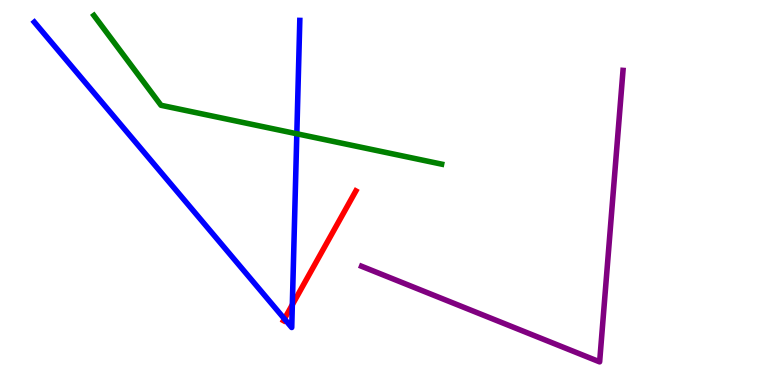[{'lines': ['blue', 'red'], 'intersections': [{'x': 3.67, 'y': 1.72}, {'x': 3.77, 'y': 2.09}]}, {'lines': ['green', 'red'], 'intersections': []}, {'lines': ['purple', 'red'], 'intersections': []}, {'lines': ['blue', 'green'], 'intersections': [{'x': 3.83, 'y': 6.53}]}, {'lines': ['blue', 'purple'], 'intersections': []}, {'lines': ['green', 'purple'], 'intersections': []}]